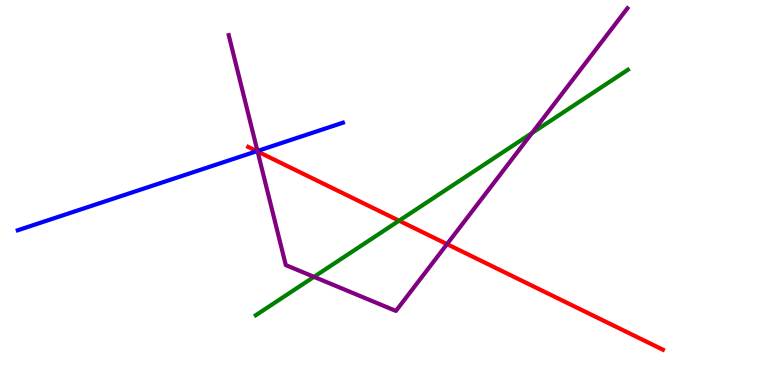[{'lines': ['blue', 'red'], 'intersections': [{'x': 3.31, 'y': 6.07}]}, {'lines': ['green', 'red'], 'intersections': [{'x': 5.15, 'y': 4.27}]}, {'lines': ['purple', 'red'], 'intersections': [{'x': 3.32, 'y': 6.06}, {'x': 5.77, 'y': 3.66}]}, {'lines': ['blue', 'green'], 'intersections': []}, {'lines': ['blue', 'purple'], 'intersections': [{'x': 3.32, 'y': 6.08}]}, {'lines': ['green', 'purple'], 'intersections': [{'x': 4.05, 'y': 2.81}, {'x': 6.86, 'y': 6.54}]}]